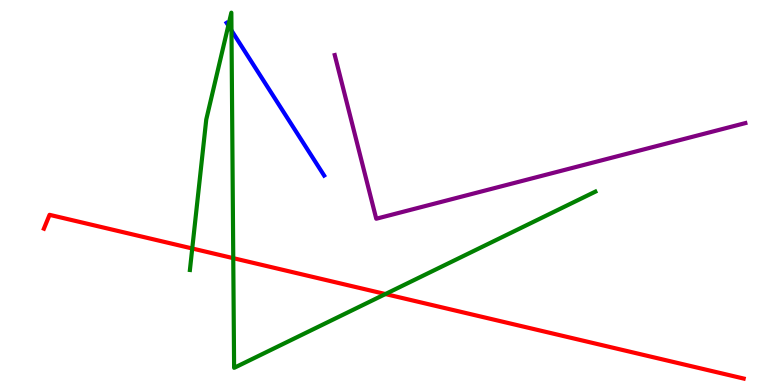[{'lines': ['blue', 'red'], 'intersections': []}, {'lines': ['green', 'red'], 'intersections': [{'x': 2.48, 'y': 3.55}, {'x': 3.01, 'y': 3.29}, {'x': 4.97, 'y': 2.36}]}, {'lines': ['purple', 'red'], 'intersections': []}, {'lines': ['blue', 'green'], 'intersections': [{'x': 2.95, 'y': 9.34}, {'x': 2.99, 'y': 9.21}]}, {'lines': ['blue', 'purple'], 'intersections': []}, {'lines': ['green', 'purple'], 'intersections': []}]